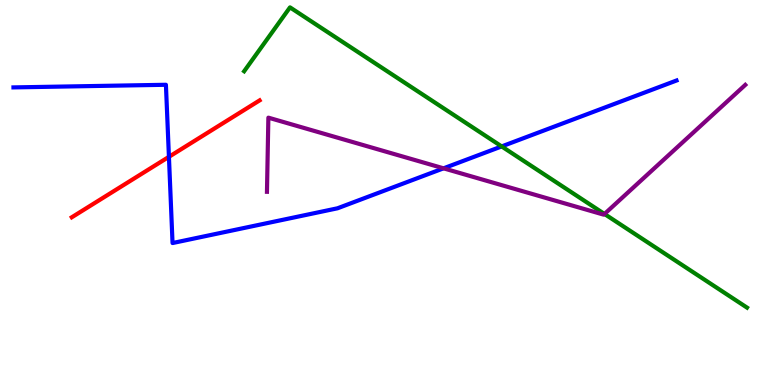[{'lines': ['blue', 'red'], 'intersections': [{'x': 2.18, 'y': 5.93}]}, {'lines': ['green', 'red'], 'intersections': []}, {'lines': ['purple', 'red'], 'intersections': []}, {'lines': ['blue', 'green'], 'intersections': [{'x': 6.47, 'y': 6.2}]}, {'lines': ['blue', 'purple'], 'intersections': [{'x': 5.72, 'y': 5.63}]}, {'lines': ['green', 'purple'], 'intersections': [{'x': 7.8, 'y': 4.44}]}]